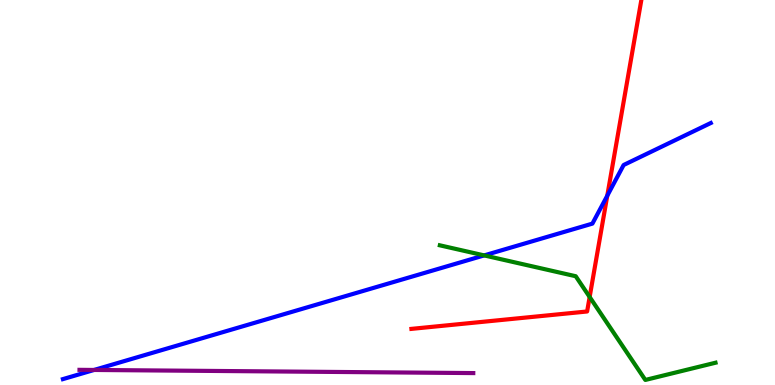[{'lines': ['blue', 'red'], 'intersections': [{'x': 7.84, 'y': 4.92}]}, {'lines': ['green', 'red'], 'intersections': [{'x': 7.61, 'y': 2.29}]}, {'lines': ['purple', 'red'], 'intersections': []}, {'lines': ['blue', 'green'], 'intersections': [{'x': 6.25, 'y': 3.37}]}, {'lines': ['blue', 'purple'], 'intersections': [{'x': 1.21, 'y': 0.391}]}, {'lines': ['green', 'purple'], 'intersections': []}]